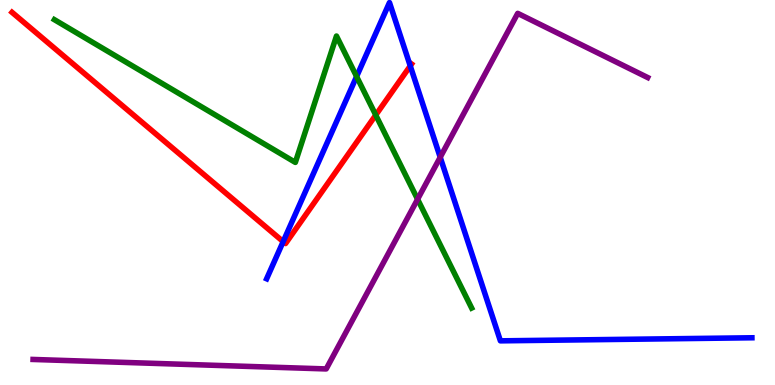[{'lines': ['blue', 'red'], 'intersections': [{'x': 3.65, 'y': 3.72}, {'x': 5.29, 'y': 8.29}]}, {'lines': ['green', 'red'], 'intersections': [{'x': 4.85, 'y': 7.01}]}, {'lines': ['purple', 'red'], 'intersections': []}, {'lines': ['blue', 'green'], 'intersections': [{'x': 4.6, 'y': 8.01}]}, {'lines': ['blue', 'purple'], 'intersections': [{'x': 5.68, 'y': 5.92}]}, {'lines': ['green', 'purple'], 'intersections': [{'x': 5.39, 'y': 4.82}]}]